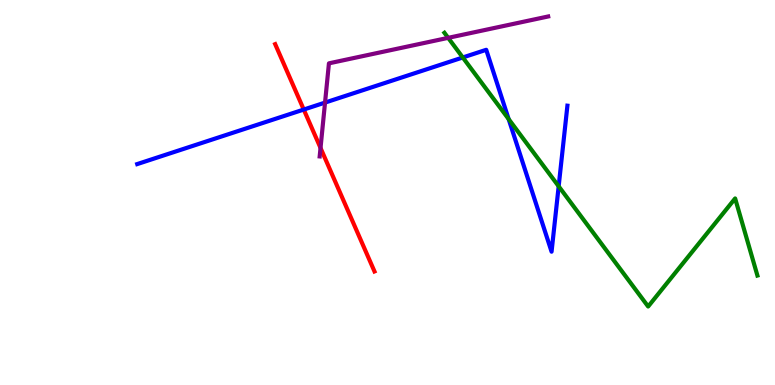[{'lines': ['blue', 'red'], 'intersections': [{'x': 3.92, 'y': 7.15}]}, {'lines': ['green', 'red'], 'intersections': []}, {'lines': ['purple', 'red'], 'intersections': [{'x': 4.14, 'y': 6.16}]}, {'lines': ['blue', 'green'], 'intersections': [{'x': 5.97, 'y': 8.51}, {'x': 6.56, 'y': 6.91}, {'x': 7.21, 'y': 5.16}]}, {'lines': ['blue', 'purple'], 'intersections': [{'x': 4.19, 'y': 7.34}]}, {'lines': ['green', 'purple'], 'intersections': [{'x': 5.78, 'y': 9.02}]}]